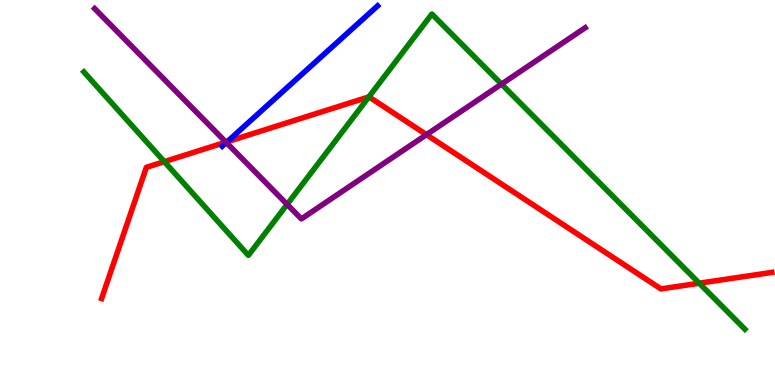[{'lines': ['blue', 'red'], 'intersections': [{'x': 2.93, 'y': 6.32}]}, {'lines': ['green', 'red'], 'intersections': [{'x': 2.12, 'y': 5.8}, {'x': 4.76, 'y': 7.48}, {'x': 9.02, 'y': 2.64}]}, {'lines': ['purple', 'red'], 'intersections': [{'x': 2.92, 'y': 6.31}, {'x': 5.5, 'y': 6.5}]}, {'lines': ['blue', 'green'], 'intersections': []}, {'lines': ['blue', 'purple'], 'intersections': [{'x': 2.92, 'y': 6.3}]}, {'lines': ['green', 'purple'], 'intersections': [{'x': 3.7, 'y': 4.69}, {'x': 6.47, 'y': 7.81}]}]